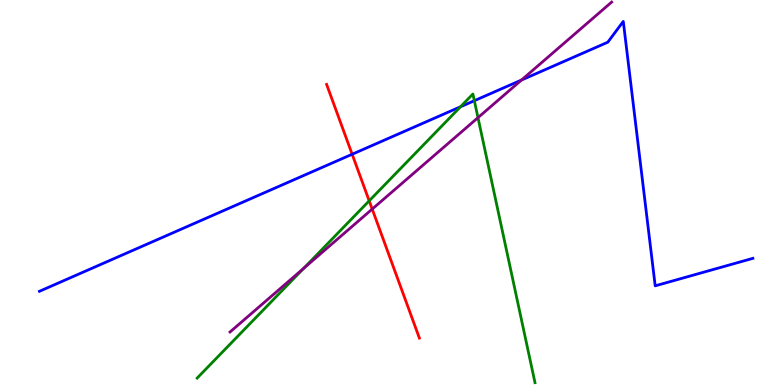[{'lines': ['blue', 'red'], 'intersections': [{'x': 4.54, 'y': 5.99}]}, {'lines': ['green', 'red'], 'intersections': [{'x': 4.76, 'y': 4.78}]}, {'lines': ['purple', 'red'], 'intersections': [{'x': 4.8, 'y': 4.57}]}, {'lines': ['blue', 'green'], 'intersections': [{'x': 5.94, 'y': 7.23}, {'x': 6.12, 'y': 7.38}]}, {'lines': ['blue', 'purple'], 'intersections': [{'x': 6.73, 'y': 7.92}]}, {'lines': ['green', 'purple'], 'intersections': [{'x': 3.92, 'y': 3.03}, {'x': 6.17, 'y': 6.94}]}]